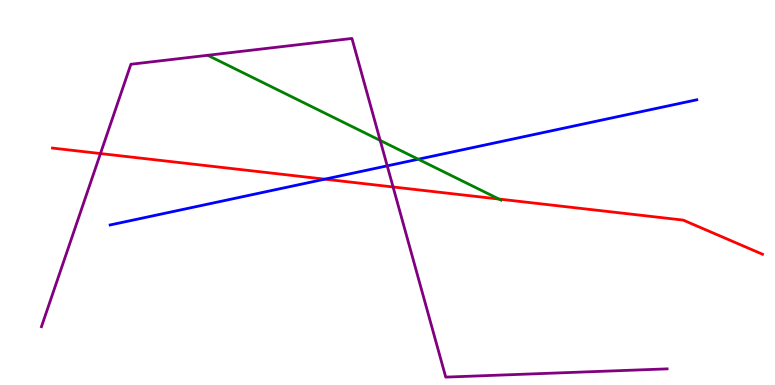[{'lines': ['blue', 'red'], 'intersections': [{'x': 4.19, 'y': 5.35}]}, {'lines': ['green', 'red'], 'intersections': [{'x': 6.44, 'y': 4.83}]}, {'lines': ['purple', 'red'], 'intersections': [{'x': 1.3, 'y': 6.01}, {'x': 5.07, 'y': 5.14}]}, {'lines': ['blue', 'green'], 'intersections': [{'x': 5.4, 'y': 5.86}]}, {'lines': ['blue', 'purple'], 'intersections': [{'x': 5.0, 'y': 5.69}]}, {'lines': ['green', 'purple'], 'intersections': [{'x': 4.91, 'y': 6.35}]}]